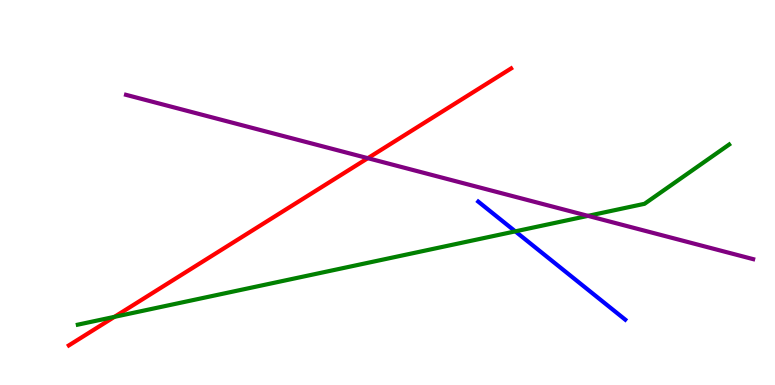[{'lines': ['blue', 'red'], 'intersections': []}, {'lines': ['green', 'red'], 'intersections': [{'x': 1.48, 'y': 1.77}]}, {'lines': ['purple', 'red'], 'intersections': [{'x': 4.75, 'y': 5.89}]}, {'lines': ['blue', 'green'], 'intersections': [{'x': 6.65, 'y': 3.99}]}, {'lines': ['blue', 'purple'], 'intersections': []}, {'lines': ['green', 'purple'], 'intersections': [{'x': 7.59, 'y': 4.39}]}]